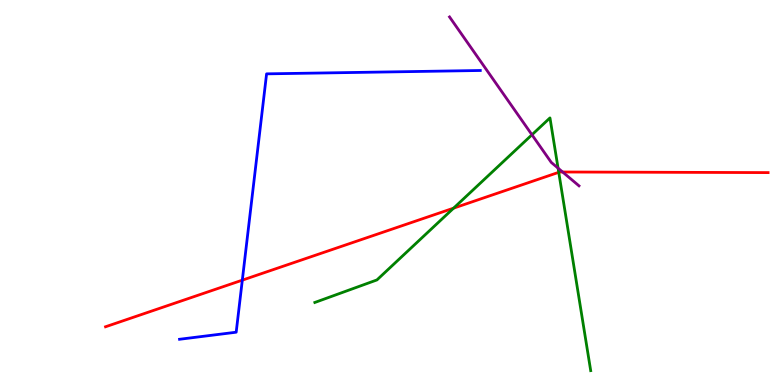[{'lines': ['blue', 'red'], 'intersections': [{'x': 3.13, 'y': 2.72}]}, {'lines': ['green', 'red'], 'intersections': [{'x': 5.85, 'y': 4.59}, {'x': 7.21, 'y': 5.52}]}, {'lines': ['purple', 'red'], 'intersections': [{'x': 7.26, 'y': 5.53}]}, {'lines': ['blue', 'green'], 'intersections': []}, {'lines': ['blue', 'purple'], 'intersections': []}, {'lines': ['green', 'purple'], 'intersections': [{'x': 6.86, 'y': 6.5}, {'x': 7.2, 'y': 5.63}]}]